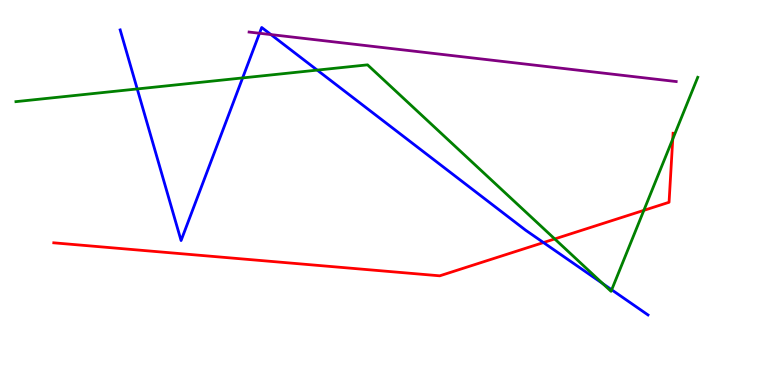[{'lines': ['blue', 'red'], 'intersections': [{'x': 7.01, 'y': 3.7}]}, {'lines': ['green', 'red'], 'intersections': [{'x': 7.16, 'y': 3.79}, {'x': 8.31, 'y': 4.54}, {'x': 8.68, 'y': 6.39}]}, {'lines': ['purple', 'red'], 'intersections': []}, {'lines': ['blue', 'green'], 'intersections': [{'x': 1.77, 'y': 7.69}, {'x': 3.13, 'y': 7.98}, {'x': 4.09, 'y': 8.18}, {'x': 7.78, 'y': 2.63}, {'x': 7.89, 'y': 2.47}]}, {'lines': ['blue', 'purple'], 'intersections': [{'x': 3.35, 'y': 9.14}, {'x': 3.5, 'y': 9.1}]}, {'lines': ['green', 'purple'], 'intersections': []}]